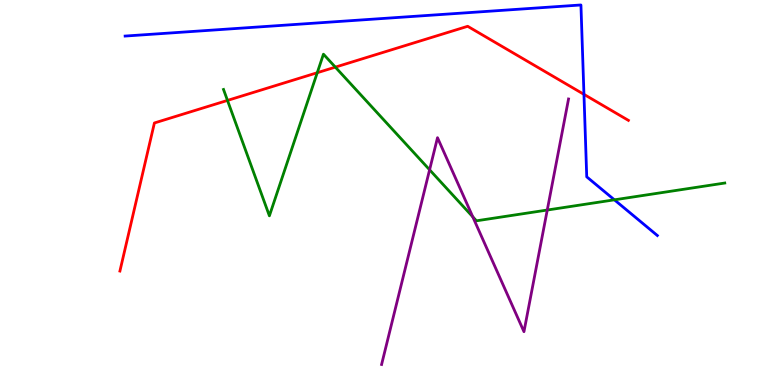[{'lines': ['blue', 'red'], 'intersections': [{'x': 7.53, 'y': 7.55}]}, {'lines': ['green', 'red'], 'intersections': [{'x': 2.94, 'y': 7.39}, {'x': 4.09, 'y': 8.11}, {'x': 4.33, 'y': 8.26}]}, {'lines': ['purple', 'red'], 'intersections': []}, {'lines': ['blue', 'green'], 'intersections': [{'x': 7.93, 'y': 4.81}]}, {'lines': ['blue', 'purple'], 'intersections': []}, {'lines': ['green', 'purple'], 'intersections': [{'x': 5.54, 'y': 5.59}, {'x': 6.1, 'y': 4.37}, {'x': 7.06, 'y': 4.54}]}]